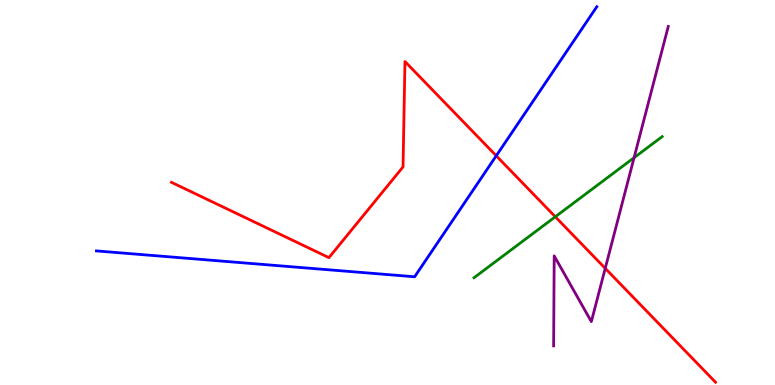[{'lines': ['blue', 'red'], 'intersections': [{'x': 6.4, 'y': 5.95}]}, {'lines': ['green', 'red'], 'intersections': [{'x': 7.17, 'y': 4.37}]}, {'lines': ['purple', 'red'], 'intersections': [{'x': 7.81, 'y': 3.03}]}, {'lines': ['blue', 'green'], 'intersections': []}, {'lines': ['blue', 'purple'], 'intersections': []}, {'lines': ['green', 'purple'], 'intersections': [{'x': 8.18, 'y': 5.9}]}]